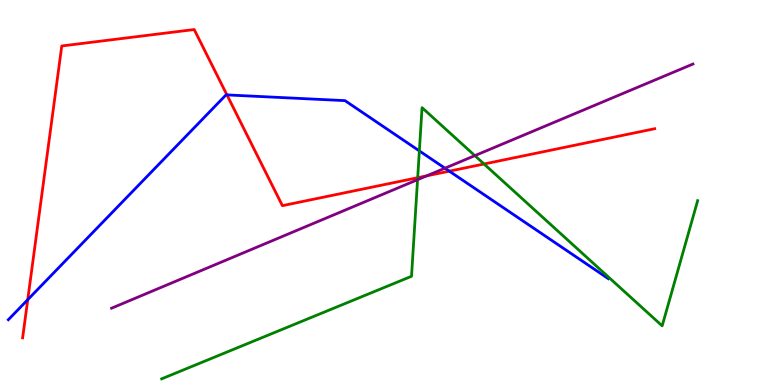[{'lines': ['blue', 'red'], 'intersections': [{'x': 0.358, 'y': 2.22}, {'x': 2.93, 'y': 7.53}, {'x': 5.8, 'y': 5.55}]}, {'lines': ['green', 'red'], 'intersections': [{'x': 5.39, 'y': 5.38}, {'x': 6.25, 'y': 5.74}]}, {'lines': ['purple', 'red'], 'intersections': [{'x': 5.51, 'y': 5.43}]}, {'lines': ['blue', 'green'], 'intersections': [{'x': 5.41, 'y': 6.08}]}, {'lines': ['blue', 'purple'], 'intersections': [{'x': 5.74, 'y': 5.63}]}, {'lines': ['green', 'purple'], 'intersections': [{'x': 5.39, 'y': 5.33}, {'x': 6.13, 'y': 5.96}]}]